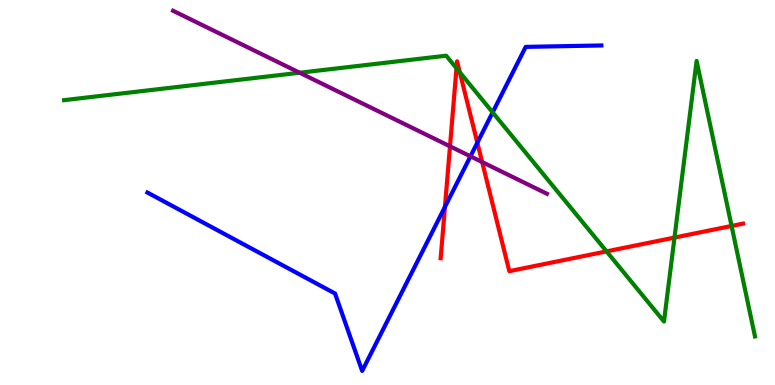[{'lines': ['blue', 'red'], 'intersections': [{'x': 5.74, 'y': 4.63}, {'x': 6.16, 'y': 6.29}]}, {'lines': ['green', 'red'], 'intersections': [{'x': 5.89, 'y': 8.23}, {'x': 5.93, 'y': 8.12}, {'x': 7.83, 'y': 3.47}, {'x': 8.7, 'y': 3.83}, {'x': 9.44, 'y': 4.13}]}, {'lines': ['purple', 'red'], 'intersections': [{'x': 5.81, 'y': 6.2}, {'x': 6.22, 'y': 5.79}]}, {'lines': ['blue', 'green'], 'intersections': [{'x': 6.36, 'y': 7.08}]}, {'lines': ['blue', 'purple'], 'intersections': [{'x': 6.07, 'y': 5.94}]}, {'lines': ['green', 'purple'], 'intersections': [{'x': 3.87, 'y': 8.11}]}]